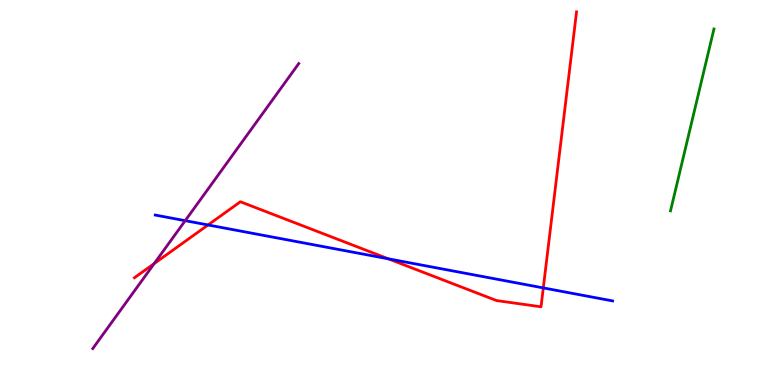[{'lines': ['blue', 'red'], 'intersections': [{'x': 2.68, 'y': 4.16}, {'x': 5.01, 'y': 3.28}, {'x': 7.01, 'y': 2.52}]}, {'lines': ['green', 'red'], 'intersections': []}, {'lines': ['purple', 'red'], 'intersections': [{'x': 1.99, 'y': 3.15}]}, {'lines': ['blue', 'green'], 'intersections': []}, {'lines': ['blue', 'purple'], 'intersections': [{'x': 2.39, 'y': 4.27}]}, {'lines': ['green', 'purple'], 'intersections': []}]